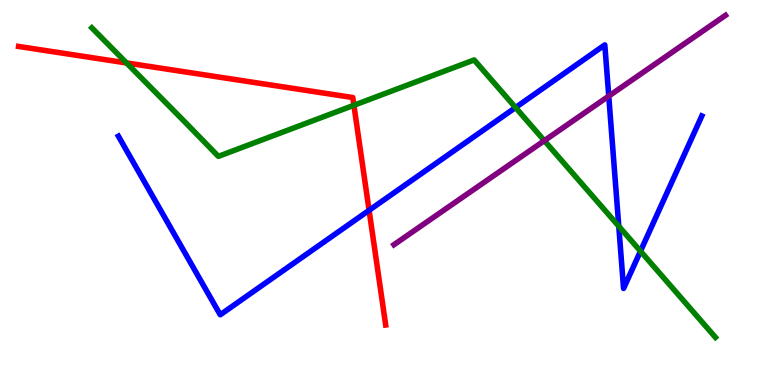[{'lines': ['blue', 'red'], 'intersections': [{'x': 4.76, 'y': 4.54}]}, {'lines': ['green', 'red'], 'intersections': [{'x': 1.63, 'y': 8.37}, {'x': 4.57, 'y': 7.27}]}, {'lines': ['purple', 'red'], 'intersections': []}, {'lines': ['blue', 'green'], 'intersections': [{'x': 6.65, 'y': 7.21}, {'x': 7.98, 'y': 4.12}, {'x': 8.26, 'y': 3.48}]}, {'lines': ['blue', 'purple'], 'intersections': [{'x': 7.85, 'y': 7.5}]}, {'lines': ['green', 'purple'], 'intersections': [{'x': 7.02, 'y': 6.35}]}]